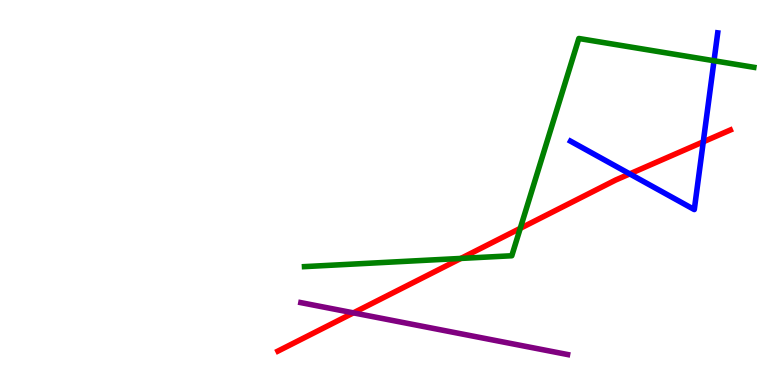[{'lines': ['blue', 'red'], 'intersections': [{'x': 8.13, 'y': 5.48}, {'x': 9.07, 'y': 6.32}]}, {'lines': ['green', 'red'], 'intersections': [{'x': 5.95, 'y': 3.29}, {'x': 6.71, 'y': 4.07}]}, {'lines': ['purple', 'red'], 'intersections': [{'x': 4.56, 'y': 1.87}]}, {'lines': ['blue', 'green'], 'intersections': [{'x': 9.21, 'y': 8.42}]}, {'lines': ['blue', 'purple'], 'intersections': []}, {'lines': ['green', 'purple'], 'intersections': []}]